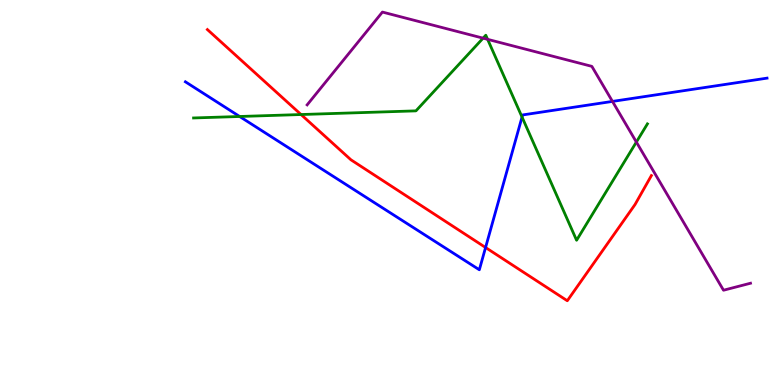[{'lines': ['blue', 'red'], 'intersections': [{'x': 6.27, 'y': 3.57}]}, {'lines': ['green', 'red'], 'intersections': [{'x': 3.88, 'y': 7.03}]}, {'lines': ['purple', 'red'], 'intersections': []}, {'lines': ['blue', 'green'], 'intersections': [{'x': 3.09, 'y': 6.97}, {'x': 6.74, 'y': 6.96}]}, {'lines': ['blue', 'purple'], 'intersections': [{'x': 7.9, 'y': 7.37}]}, {'lines': ['green', 'purple'], 'intersections': [{'x': 6.23, 'y': 9.01}, {'x': 6.29, 'y': 8.98}, {'x': 8.21, 'y': 6.31}]}]